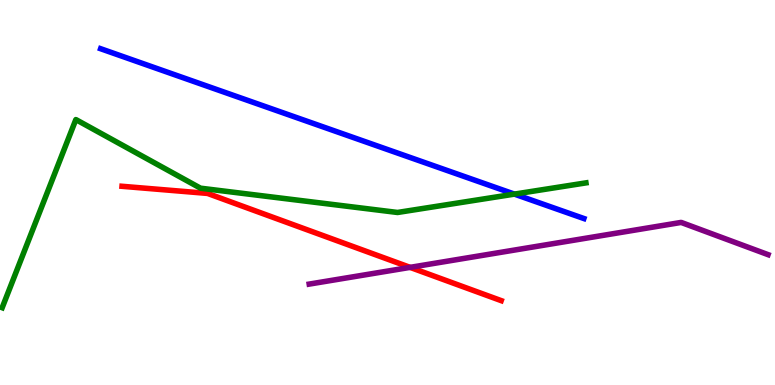[{'lines': ['blue', 'red'], 'intersections': []}, {'lines': ['green', 'red'], 'intersections': []}, {'lines': ['purple', 'red'], 'intersections': [{'x': 5.29, 'y': 3.06}]}, {'lines': ['blue', 'green'], 'intersections': [{'x': 6.64, 'y': 4.96}]}, {'lines': ['blue', 'purple'], 'intersections': []}, {'lines': ['green', 'purple'], 'intersections': []}]